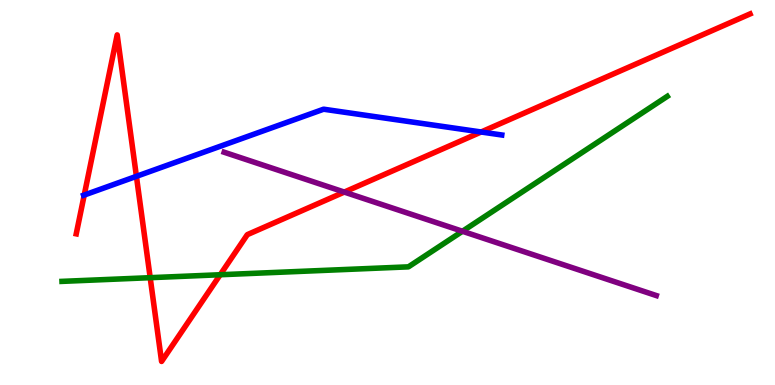[{'lines': ['blue', 'red'], 'intersections': [{'x': 1.09, 'y': 4.93}, {'x': 1.76, 'y': 5.42}, {'x': 6.21, 'y': 6.57}]}, {'lines': ['green', 'red'], 'intersections': [{'x': 1.94, 'y': 2.79}, {'x': 2.84, 'y': 2.86}]}, {'lines': ['purple', 'red'], 'intersections': [{'x': 4.44, 'y': 5.01}]}, {'lines': ['blue', 'green'], 'intersections': []}, {'lines': ['blue', 'purple'], 'intersections': []}, {'lines': ['green', 'purple'], 'intersections': [{'x': 5.97, 'y': 3.99}]}]